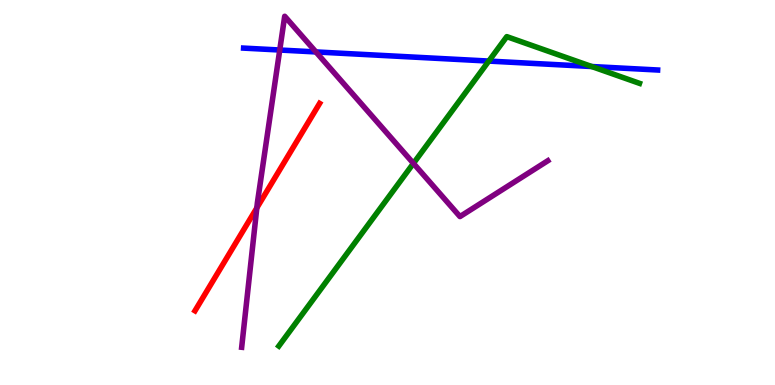[{'lines': ['blue', 'red'], 'intersections': []}, {'lines': ['green', 'red'], 'intersections': []}, {'lines': ['purple', 'red'], 'intersections': [{'x': 3.31, 'y': 4.6}]}, {'lines': ['blue', 'green'], 'intersections': [{'x': 6.31, 'y': 8.41}, {'x': 7.64, 'y': 8.27}]}, {'lines': ['blue', 'purple'], 'intersections': [{'x': 3.61, 'y': 8.7}, {'x': 4.08, 'y': 8.65}]}, {'lines': ['green', 'purple'], 'intersections': [{'x': 5.33, 'y': 5.76}]}]